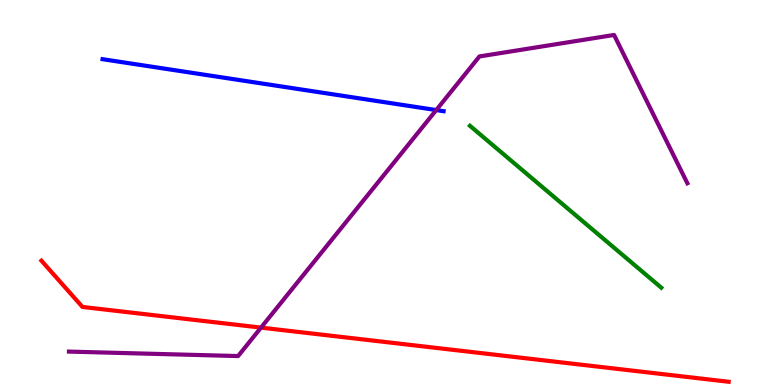[{'lines': ['blue', 'red'], 'intersections': []}, {'lines': ['green', 'red'], 'intersections': []}, {'lines': ['purple', 'red'], 'intersections': [{'x': 3.37, 'y': 1.49}]}, {'lines': ['blue', 'green'], 'intersections': []}, {'lines': ['blue', 'purple'], 'intersections': [{'x': 5.63, 'y': 7.14}]}, {'lines': ['green', 'purple'], 'intersections': []}]